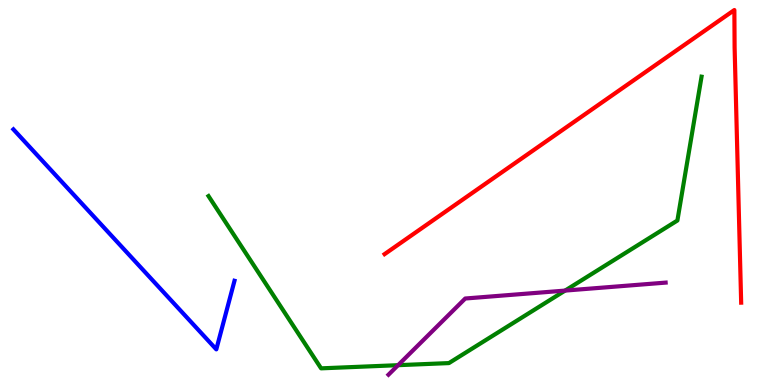[{'lines': ['blue', 'red'], 'intersections': []}, {'lines': ['green', 'red'], 'intersections': []}, {'lines': ['purple', 'red'], 'intersections': []}, {'lines': ['blue', 'green'], 'intersections': []}, {'lines': ['blue', 'purple'], 'intersections': []}, {'lines': ['green', 'purple'], 'intersections': [{'x': 5.14, 'y': 0.515}, {'x': 7.29, 'y': 2.45}]}]